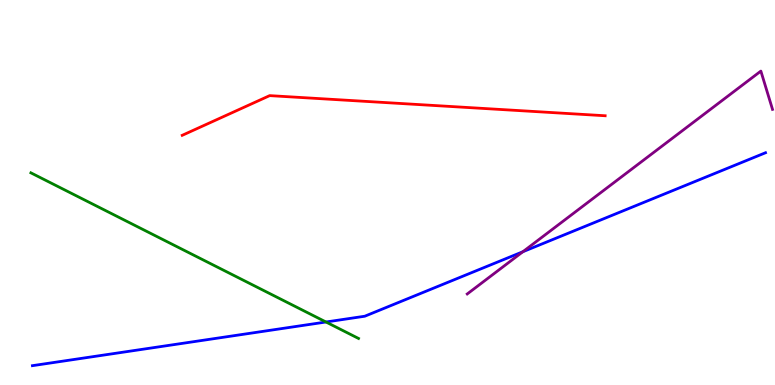[{'lines': ['blue', 'red'], 'intersections': []}, {'lines': ['green', 'red'], 'intersections': []}, {'lines': ['purple', 'red'], 'intersections': []}, {'lines': ['blue', 'green'], 'intersections': [{'x': 4.21, 'y': 1.64}]}, {'lines': ['blue', 'purple'], 'intersections': [{'x': 6.75, 'y': 3.46}]}, {'lines': ['green', 'purple'], 'intersections': []}]